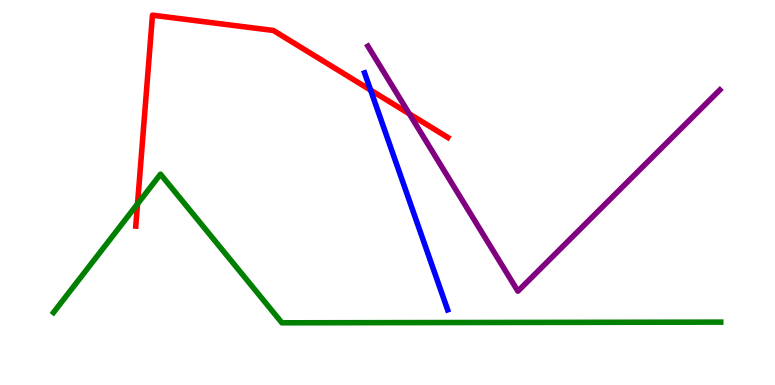[{'lines': ['blue', 'red'], 'intersections': [{'x': 4.78, 'y': 7.66}]}, {'lines': ['green', 'red'], 'intersections': [{'x': 1.77, 'y': 4.7}]}, {'lines': ['purple', 'red'], 'intersections': [{'x': 5.28, 'y': 7.04}]}, {'lines': ['blue', 'green'], 'intersections': []}, {'lines': ['blue', 'purple'], 'intersections': []}, {'lines': ['green', 'purple'], 'intersections': []}]